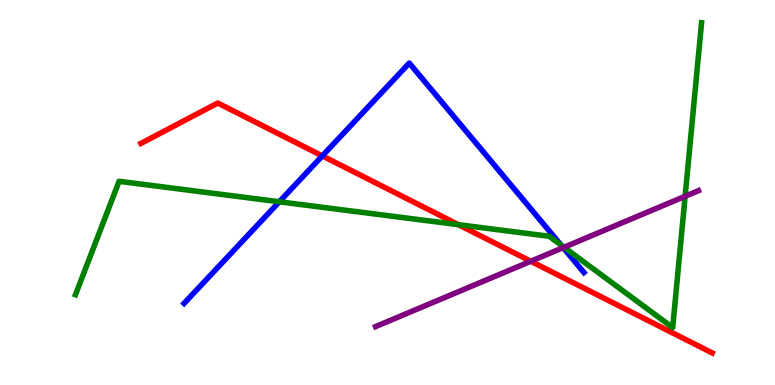[{'lines': ['blue', 'red'], 'intersections': [{'x': 4.16, 'y': 5.95}]}, {'lines': ['green', 'red'], 'intersections': [{'x': 5.92, 'y': 4.16}]}, {'lines': ['purple', 'red'], 'intersections': [{'x': 6.85, 'y': 3.21}]}, {'lines': ['blue', 'green'], 'intersections': [{'x': 3.6, 'y': 4.76}, {'x': 7.24, 'y': 3.64}]}, {'lines': ['blue', 'purple'], 'intersections': [{'x': 7.27, 'y': 3.57}]}, {'lines': ['green', 'purple'], 'intersections': [{'x': 7.28, 'y': 3.58}, {'x': 8.84, 'y': 4.9}]}]